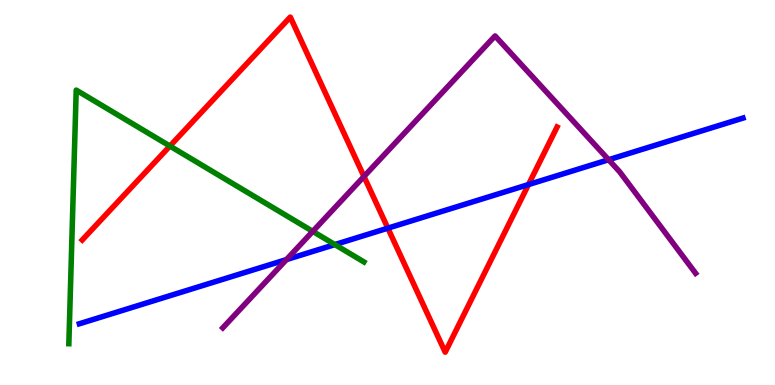[{'lines': ['blue', 'red'], 'intersections': [{'x': 5.0, 'y': 4.07}, {'x': 6.82, 'y': 5.21}]}, {'lines': ['green', 'red'], 'intersections': [{'x': 2.19, 'y': 6.21}]}, {'lines': ['purple', 'red'], 'intersections': [{'x': 4.7, 'y': 5.42}]}, {'lines': ['blue', 'green'], 'intersections': [{'x': 4.32, 'y': 3.65}]}, {'lines': ['blue', 'purple'], 'intersections': [{'x': 3.7, 'y': 3.26}, {'x': 7.85, 'y': 5.85}]}, {'lines': ['green', 'purple'], 'intersections': [{'x': 4.04, 'y': 3.99}]}]